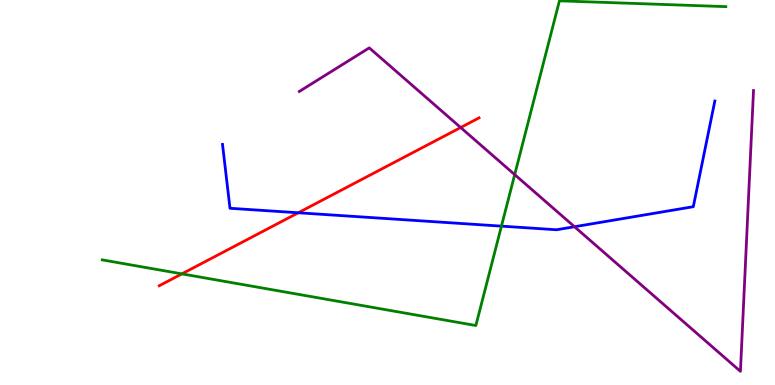[{'lines': ['blue', 'red'], 'intersections': [{'x': 3.85, 'y': 4.47}]}, {'lines': ['green', 'red'], 'intersections': [{'x': 2.35, 'y': 2.89}]}, {'lines': ['purple', 'red'], 'intersections': [{'x': 5.94, 'y': 6.69}]}, {'lines': ['blue', 'green'], 'intersections': [{'x': 6.47, 'y': 4.13}]}, {'lines': ['blue', 'purple'], 'intersections': [{'x': 7.41, 'y': 4.11}]}, {'lines': ['green', 'purple'], 'intersections': [{'x': 6.64, 'y': 5.46}]}]